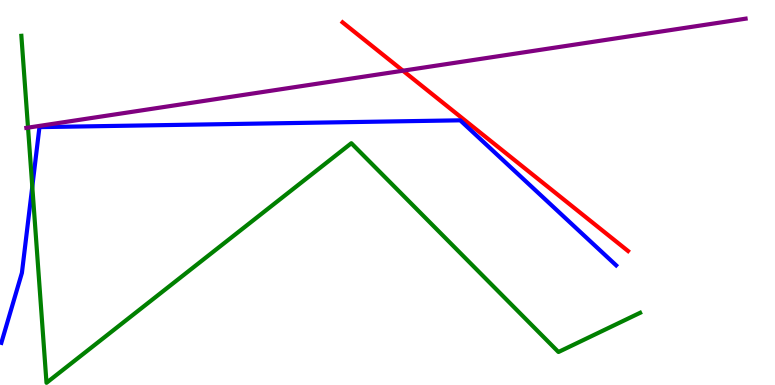[{'lines': ['blue', 'red'], 'intersections': []}, {'lines': ['green', 'red'], 'intersections': []}, {'lines': ['purple', 'red'], 'intersections': [{'x': 5.2, 'y': 8.16}]}, {'lines': ['blue', 'green'], 'intersections': [{'x': 0.417, 'y': 5.15}]}, {'lines': ['blue', 'purple'], 'intersections': []}, {'lines': ['green', 'purple'], 'intersections': [{'x': 0.362, 'y': 6.68}]}]